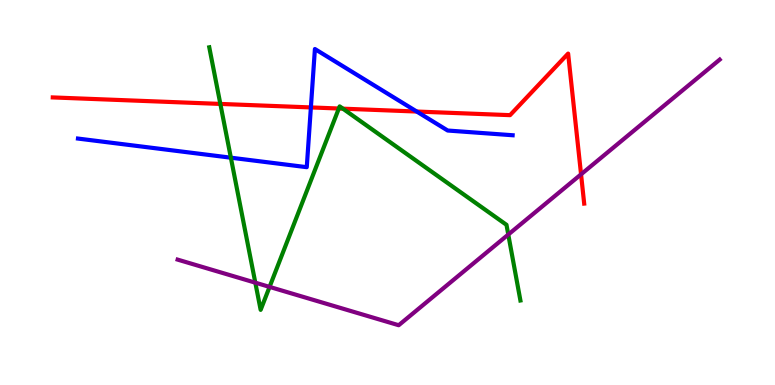[{'lines': ['blue', 'red'], 'intersections': [{'x': 4.01, 'y': 7.21}, {'x': 5.38, 'y': 7.1}]}, {'lines': ['green', 'red'], 'intersections': [{'x': 2.84, 'y': 7.3}, {'x': 4.37, 'y': 7.18}, {'x': 4.42, 'y': 7.18}]}, {'lines': ['purple', 'red'], 'intersections': [{'x': 7.5, 'y': 5.47}]}, {'lines': ['blue', 'green'], 'intersections': [{'x': 2.98, 'y': 5.9}]}, {'lines': ['blue', 'purple'], 'intersections': []}, {'lines': ['green', 'purple'], 'intersections': [{'x': 3.29, 'y': 2.66}, {'x': 3.48, 'y': 2.55}, {'x': 6.56, 'y': 3.91}]}]